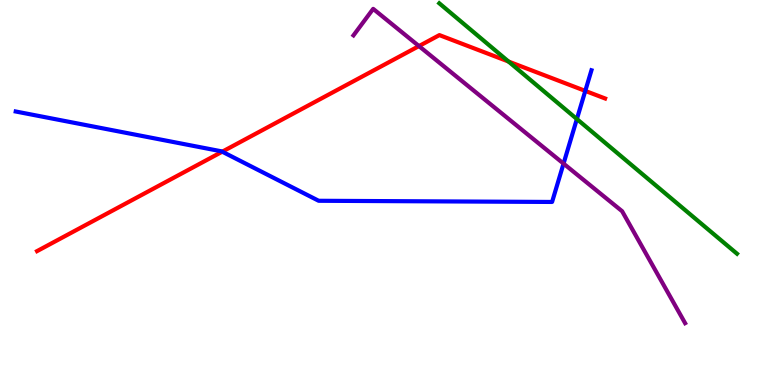[{'lines': ['blue', 'red'], 'intersections': [{'x': 2.87, 'y': 6.06}, {'x': 7.55, 'y': 7.64}]}, {'lines': ['green', 'red'], 'intersections': [{'x': 6.56, 'y': 8.4}]}, {'lines': ['purple', 'red'], 'intersections': [{'x': 5.41, 'y': 8.8}]}, {'lines': ['blue', 'green'], 'intersections': [{'x': 7.44, 'y': 6.91}]}, {'lines': ['blue', 'purple'], 'intersections': [{'x': 7.27, 'y': 5.75}]}, {'lines': ['green', 'purple'], 'intersections': []}]